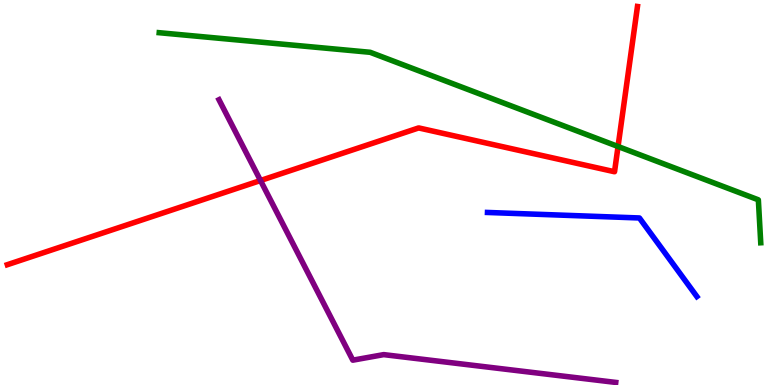[{'lines': ['blue', 'red'], 'intersections': []}, {'lines': ['green', 'red'], 'intersections': [{'x': 7.97, 'y': 6.19}]}, {'lines': ['purple', 'red'], 'intersections': [{'x': 3.36, 'y': 5.31}]}, {'lines': ['blue', 'green'], 'intersections': []}, {'lines': ['blue', 'purple'], 'intersections': []}, {'lines': ['green', 'purple'], 'intersections': []}]